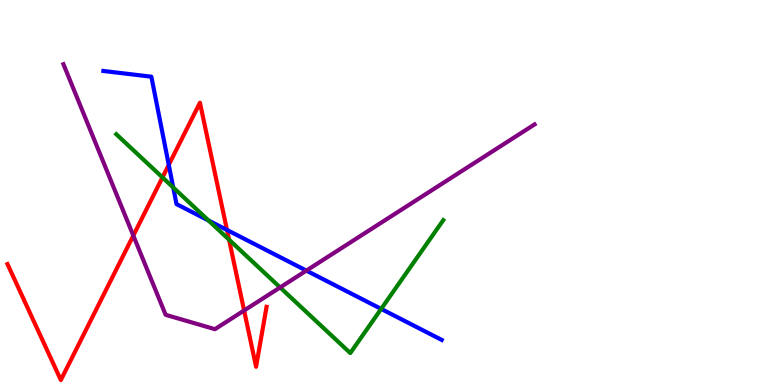[{'lines': ['blue', 'red'], 'intersections': [{'x': 2.18, 'y': 5.72}, {'x': 2.93, 'y': 4.03}]}, {'lines': ['green', 'red'], 'intersections': [{'x': 2.1, 'y': 5.39}, {'x': 2.96, 'y': 3.77}]}, {'lines': ['purple', 'red'], 'intersections': [{'x': 1.72, 'y': 3.88}, {'x': 3.15, 'y': 1.94}]}, {'lines': ['blue', 'green'], 'intersections': [{'x': 2.24, 'y': 5.13}, {'x': 2.69, 'y': 4.27}, {'x': 4.92, 'y': 1.98}]}, {'lines': ['blue', 'purple'], 'intersections': [{'x': 3.95, 'y': 2.97}]}, {'lines': ['green', 'purple'], 'intersections': [{'x': 3.61, 'y': 2.53}]}]